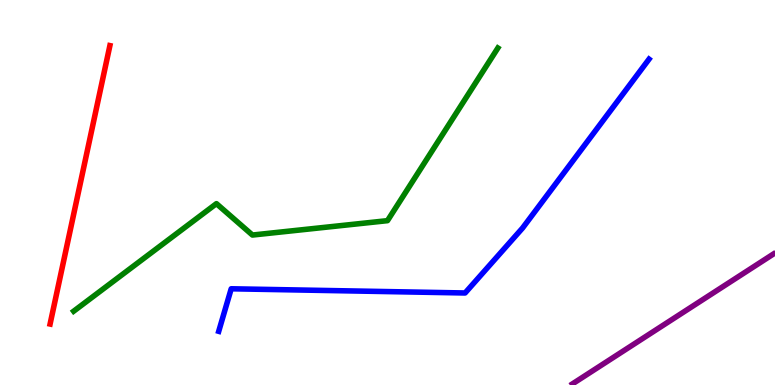[{'lines': ['blue', 'red'], 'intersections': []}, {'lines': ['green', 'red'], 'intersections': []}, {'lines': ['purple', 'red'], 'intersections': []}, {'lines': ['blue', 'green'], 'intersections': []}, {'lines': ['blue', 'purple'], 'intersections': []}, {'lines': ['green', 'purple'], 'intersections': []}]